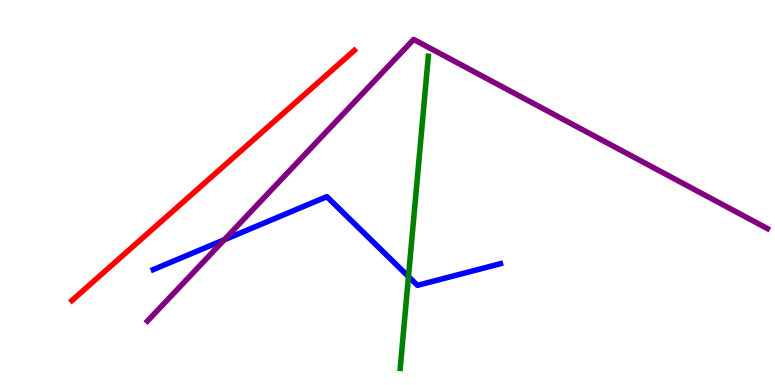[{'lines': ['blue', 'red'], 'intersections': []}, {'lines': ['green', 'red'], 'intersections': []}, {'lines': ['purple', 'red'], 'intersections': []}, {'lines': ['blue', 'green'], 'intersections': [{'x': 5.27, 'y': 2.82}]}, {'lines': ['blue', 'purple'], 'intersections': [{'x': 2.89, 'y': 3.77}]}, {'lines': ['green', 'purple'], 'intersections': []}]